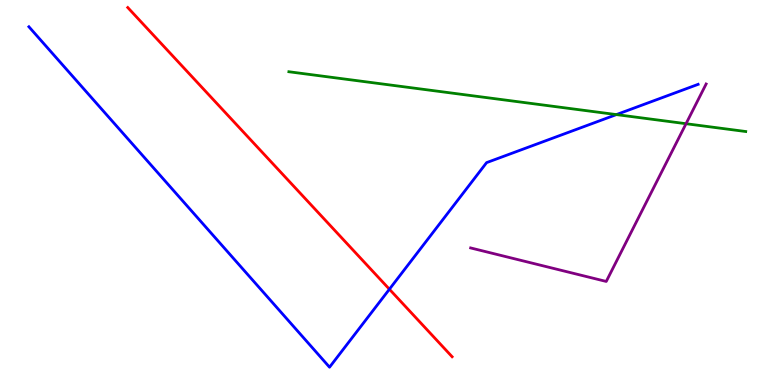[{'lines': ['blue', 'red'], 'intersections': [{'x': 5.02, 'y': 2.49}]}, {'lines': ['green', 'red'], 'intersections': []}, {'lines': ['purple', 'red'], 'intersections': []}, {'lines': ['blue', 'green'], 'intersections': [{'x': 7.95, 'y': 7.02}]}, {'lines': ['blue', 'purple'], 'intersections': []}, {'lines': ['green', 'purple'], 'intersections': [{'x': 8.85, 'y': 6.79}]}]